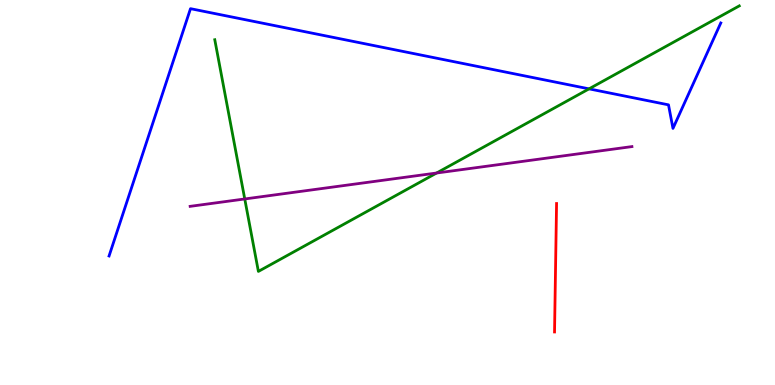[{'lines': ['blue', 'red'], 'intersections': []}, {'lines': ['green', 'red'], 'intersections': []}, {'lines': ['purple', 'red'], 'intersections': []}, {'lines': ['blue', 'green'], 'intersections': [{'x': 7.6, 'y': 7.69}]}, {'lines': ['blue', 'purple'], 'intersections': []}, {'lines': ['green', 'purple'], 'intersections': [{'x': 3.16, 'y': 4.83}, {'x': 5.63, 'y': 5.51}]}]